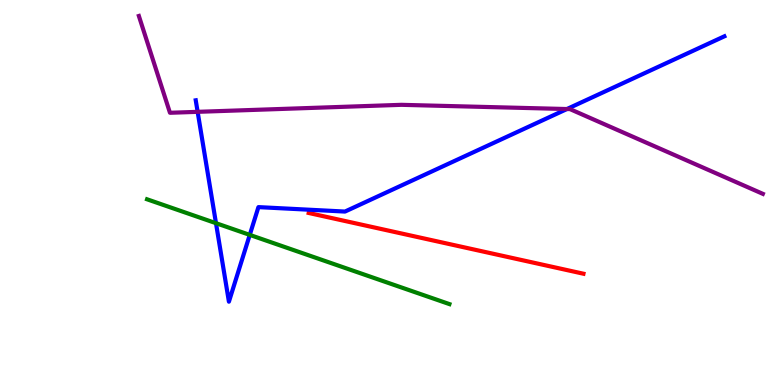[{'lines': ['blue', 'red'], 'intersections': []}, {'lines': ['green', 'red'], 'intersections': []}, {'lines': ['purple', 'red'], 'intersections': []}, {'lines': ['blue', 'green'], 'intersections': [{'x': 2.79, 'y': 4.2}, {'x': 3.22, 'y': 3.9}]}, {'lines': ['blue', 'purple'], 'intersections': [{'x': 2.55, 'y': 7.1}, {'x': 7.32, 'y': 7.17}]}, {'lines': ['green', 'purple'], 'intersections': []}]